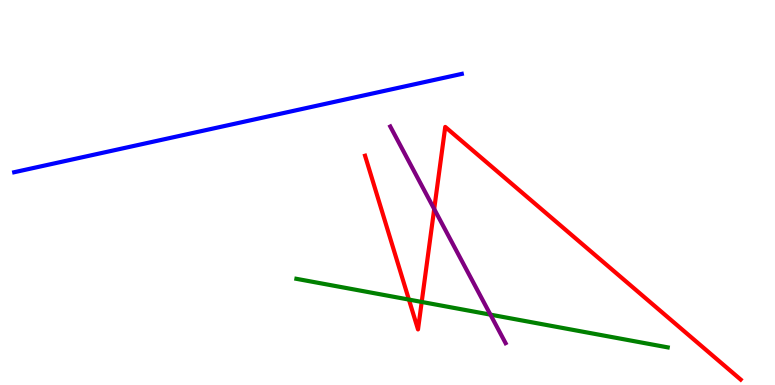[{'lines': ['blue', 'red'], 'intersections': []}, {'lines': ['green', 'red'], 'intersections': [{'x': 5.28, 'y': 2.22}, {'x': 5.44, 'y': 2.16}]}, {'lines': ['purple', 'red'], 'intersections': [{'x': 5.6, 'y': 4.57}]}, {'lines': ['blue', 'green'], 'intersections': []}, {'lines': ['blue', 'purple'], 'intersections': []}, {'lines': ['green', 'purple'], 'intersections': [{'x': 6.33, 'y': 1.83}]}]